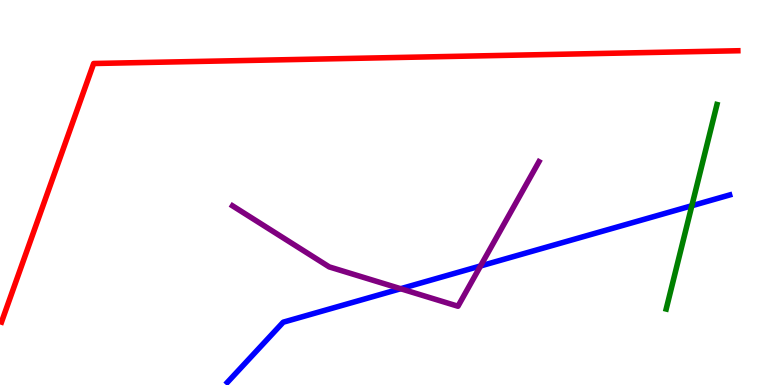[{'lines': ['blue', 'red'], 'intersections': []}, {'lines': ['green', 'red'], 'intersections': []}, {'lines': ['purple', 'red'], 'intersections': []}, {'lines': ['blue', 'green'], 'intersections': [{'x': 8.93, 'y': 4.66}]}, {'lines': ['blue', 'purple'], 'intersections': [{'x': 5.17, 'y': 2.5}, {'x': 6.2, 'y': 3.09}]}, {'lines': ['green', 'purple'], 'intersections': []}]